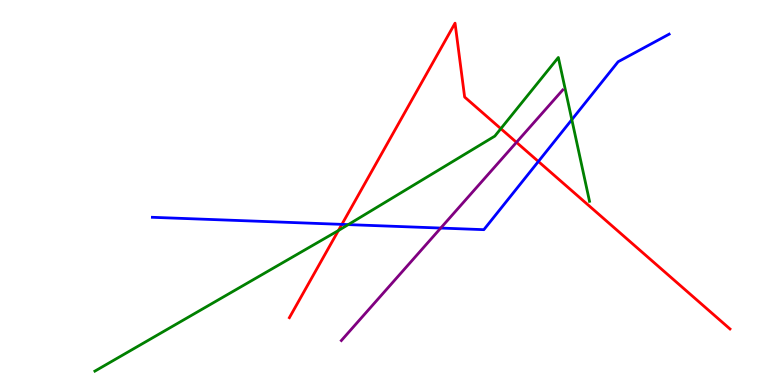[{'lines': ['blue', 'red'], 'intersections': [{'x': 4.41, 'y': 4.17}, {'x': 6.95, 'y': 5.81}]}, {'lines': ['green', 'red'], 'intersections': [{'x': 4.37, 'y': 4.01}, {'x': 6.46, 'y': 6.66}]}, {'lines': ['purple', 'red'], 'intersections': [{'x': 6.66, 'y': 6.3}]}, {'lines': ['blue', 'green'], 'intersections': [{'x': 4.49, 'y': 4.17}, {'x': 7.38, 'y': 6.89}]}, {'lines': ['blue', 'purple'], 'intersections': [{'x': 5.69, 'y': 4.08}]}, {'lines': ['green', 'purple'], 'intersections': []}]